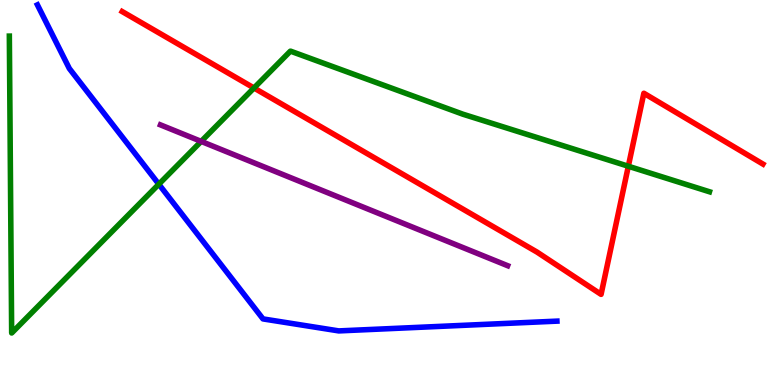[{'lines': ['blue', 'red'], 'intersections': []}, {'lines': ['green', 'red'], 'intersections': [{'x': 3.28, 'y': 7.71}, {'x': 8.11, 'y': 5.68}]}, {'lines': ['purple', 'red'], 'intersections': []}, {'lines': ['blue', 'green'], 'intersections': [{'x': 2.05, 'y': 5.22}]}, {'lines': ['blue', 'purple'], 'intersections': []}, {'lines': ['green', 'purple'], 'intersections': [{'x': 2.6, 'y': 6.33}]}]